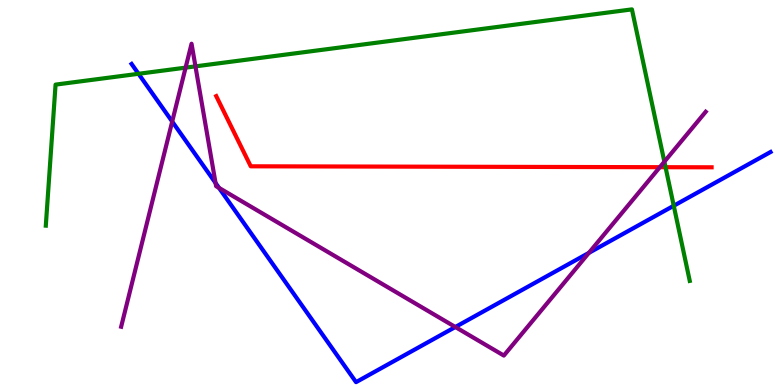[{'lines': ['blue', 'red'], 'intersections': []}, {'lines': ['green', 'red'], 'intersections': [{'x': 8.59, 'y': 5.66}]}, {'lines': ['purple', 'red'], 'intersections': [{'x': 8.51, 'y': 5.66}]}, {'lines': ['blue', 'green'], 'intersections': [{'x': 1.79, 'y': 8.08}, {'x': 8.69, 'y': 4.66}]}, {'lines': ['blue', 'purple'], 'intersections': [{'x': 2.22, 'y': 6.84}, {'x': 2.78, 'y': 5.25}, {'x': 2.83, 'y': 5.12}, {'x': 5.88, 'y': 1.51}, {'x': 7.6, 'y': 3.43}]}, {'lines': ['green', 'purple'], 'intersections': [{'x': 2.39, 'y': 8.24}, {'x': 2.52, 'y': 8.28}, {'x': 8.57, 'y': 5.8}]}]